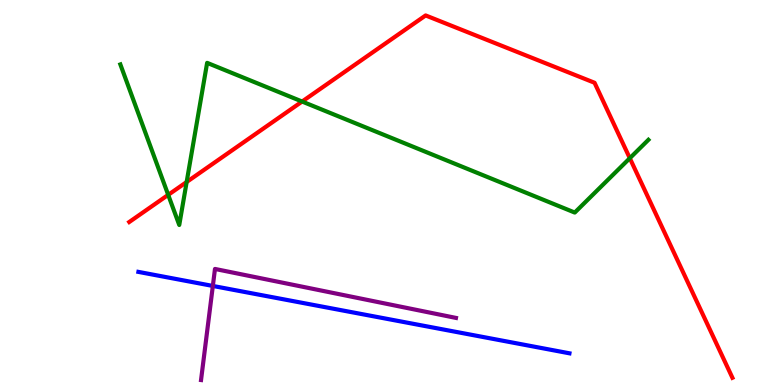[{'lines': ['blue', 'red'], 'intersections': []}, {'lines': ['green', 'red'], 'intersections': [{'x': 2.17, 'y': 4.94}, {'x': 2.41, 'y': 5.27}, {'x': 3.9, 'y': 7.36}, {'x': 8.13, 'y': 5.89}]}, {'lines': ['purple', 'red'], 'intersections': []}, {'lines': ['blue', 'green'], 'intersections': []}, {'lines': ['blue', 'purple'], 'intersections': [{'x': 2.75, 'y': 2.57}]}, {'lines': ['green', 'purple'], 'intersections': []}]